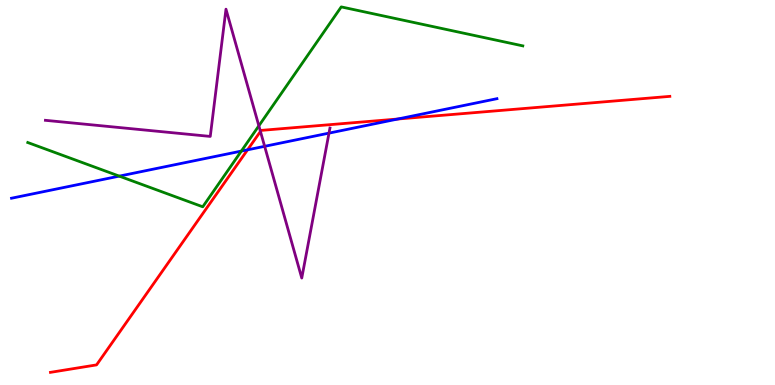[{'lines': ['blue', 'red'], 'intersections': [{'x': 3.19, 'y': 6.11}, {'x': 5.13, 'y': 6.91}]}, {'lines': ['green', 'red'], 'intersections': []}, {'lines': ['purple', 'red'], 'intersections': [{'x': 3.36, 'y': 6.59}]}, {'lines': ['blue', 'green'], 'intersections': [{'x': 1.54, 'y': 5.43}, {'x': 3.11, 'y': 6.08}]}, {'lines': ['blue', 'purple'], 'intersections': [{'x': 3.41, 'y': 6.2}, {'x': 4.25, 'y': 6.54}]}, {'lines': ['green', 'purple'], 'intersections': [{'x': 3.34, 'y': 6.73}]}]